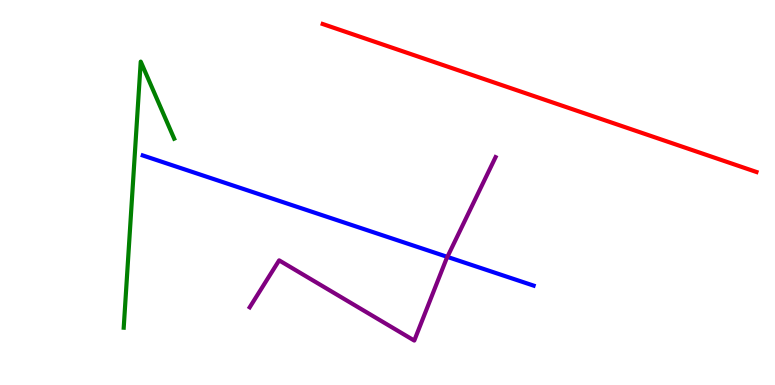[{'lines': ['blue', 'red'], 'intersections': []}, {'lines': ['green', 'red'], 'intersections': []}, {'lines': ['purple', 'red'], 'intersections': []}, {'lines': ['blue', 'green'], 'intersections': []}, {'lines': ['blue', 'purple'], 'intersections': [{'x': 5.77, 'y': 3.33}]}, {'lines': ['green', 'purple'], 'intersections': []}]